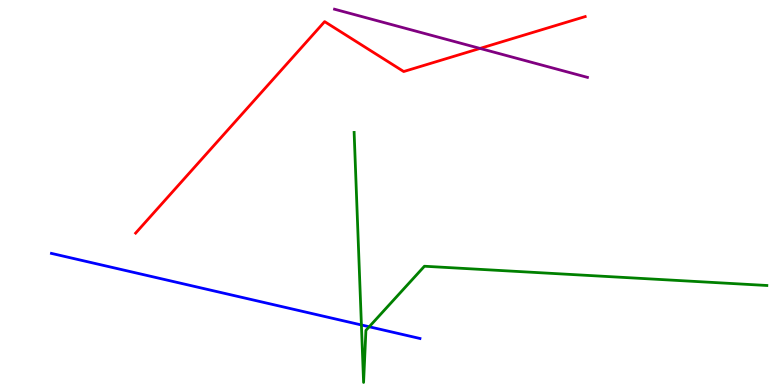[{'lines': ['blue', 'red'], 'intersections': []}, {'lines': ['green', 'red'], 'intersections': []}, {'lines': ['purple', 'red'], 'intersections': [{'x': 6.19, 'y': 8.74}]}, {'lines': ['blue', 'green'], 'intersections': [{'x': 4.66, 'y': 1.56}, {'x': 4.76, 'y': 1.51}]}, {'lines': ['blue', 'purple'], 'intersections': []}, {'lines': ['green', 'purple'], 'intersections': []}]